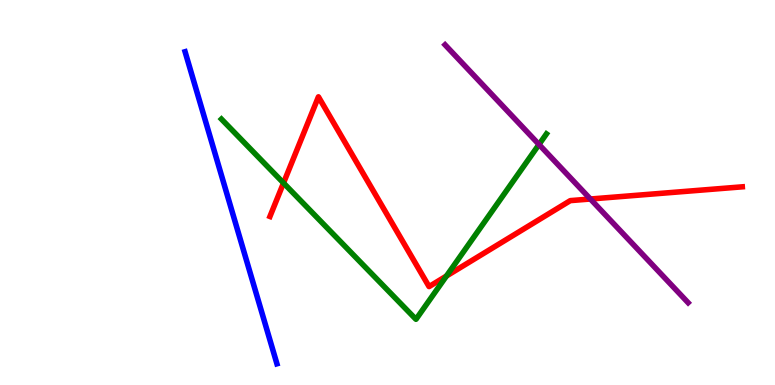[{'lines': ['blue', 'red'], 'intersections': []}, {'lines': ['green', 'red'], 'intersections': [{'x': 3.66, 'y': 5.25}, {'x': 5.76, 'y': 2.83}]}, {'lines': ['purple', 'red'], 'intersections': [{'x': 7.62, 'y': 4.83}]}, {'lines': ['blue', 'green'], 'intersections': []}, {'lines': ['blue', 'purple'], 'intersections': []}, {'lines': ['green', 'purple'], 'intersections': [{'x': 6.95, 'y': 6.25}]}]